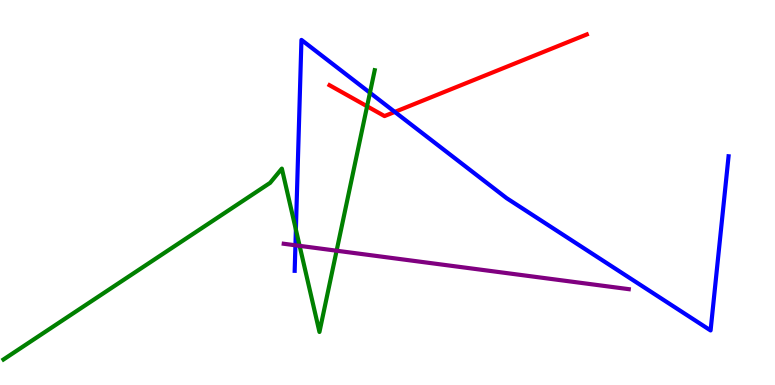[{'lines': ['blue', 'red'], 'intersections': [{'x': 5.09, 'y': 7.09}]}, {'lines': ['green', 'red'], 'intersections': [{'x': 4.74, 'y': 7.24}]}, {'lines': ['purple', 'red'], 'intersections': []}, {'lines': ['blue', 'green'], 'intersections': [{'x': 3.82, 'y': 4.04}, {'x': 4.77, 'y': 7.59}]}, {'lines': ['blue', 'purple'], 'intersections': [{'x': 3.81, 'y': 3.63}]}, {'lines': ['green', 'purple'], 'intersections': [{'x': 3.87, 'y': 3.61}, {'x': 4.34, 'y': 3.49}]}]